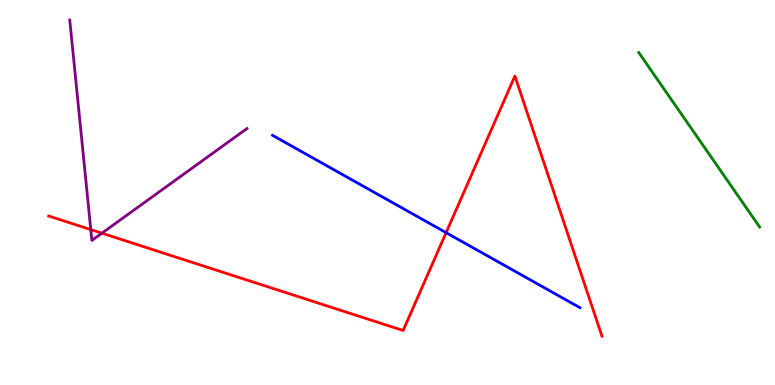[{'lines': ['blue', 'red'], 'intersections': [{'x': 5.76, 'y': 3.96}]}, {'lines': ['green', 'red'], 'intersections': []}, {'lines': ['purple', 'red'], 'intersections': [{'x': 1.17, 'y': 4.04}, {'x': 1.31, 'y': 3.94}]}, {'lines': ['blue', 'green'], 'intersections': []}, {'lines': ['blue', 'purple'], 'intersections': []}, {'lines': ['green', 'purple'], 'intersections': []}]